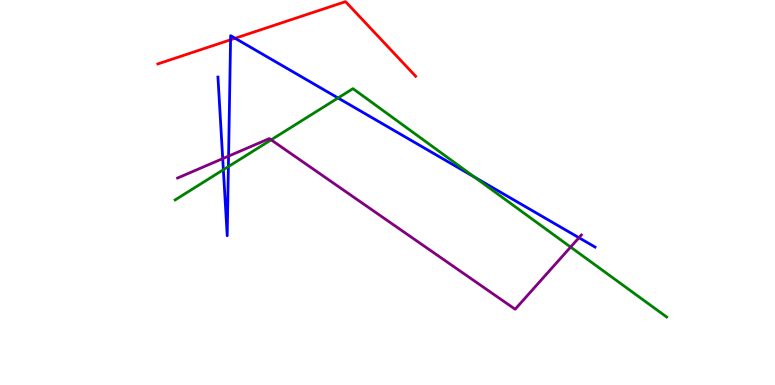[{'lines': ['blue', 'red'], 'intersections': [{'x': 2.98, 'y': 8.97}, {'x': 3.03, 'y': 9.01}]}, {'lines': ['green', 'red'], 'intersections': []}, {'lines': ['purple', 'red'], 'intersections': []}, {'lines': ['blue', 'green'], 'intersections': [{'x': 2.88, 'y': 5.59}, {'x': 2.95, 'y': 5.67}, {'x': 4.36, 'y': 7.46}, {'x': 6.12, 'y': 5.4}]}, {'lines': ['blue', 'purple'], 'intersections': [{'x': 2.87, 'y': 5.88}, {'x': 2.95, 'y': 5.95}, {'x': 7.47, 'y': 3.83}]}, {'lines': ['green', 'purple'], 'intersections': [{'x': 3.5, 'y': 6.37}, {'x': 7.36, 'y': 3.58}]}]